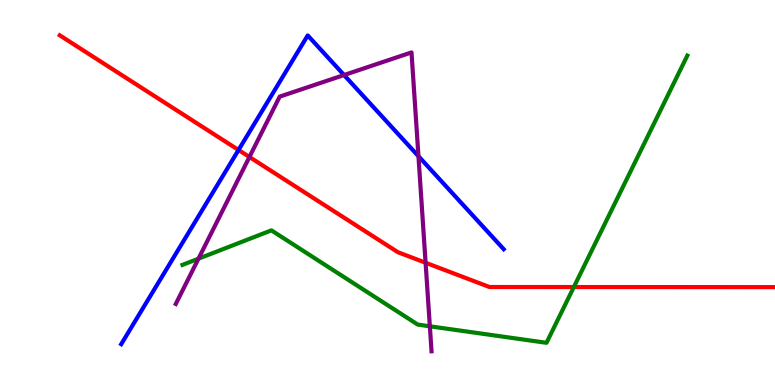[{'lines': ['blue', 'red'], 'intersections': [{'x': 3.08, 'y': 6.1}]}, {'lines': ['green', 'red'], 'intersections': [{'x': 7.4, 'y': 2.54}]}, {'lines': ['purple', 'red'], 'intersections': [{'x': 3.22, 'y': 5.92}, {'x': 5.49, 'y': 3.18}]}, {'lines': ['blue', 'green'], 'intersections': []}, {'lines': ['blue', 'purple'], 'intersections': [{'x': 4.44, 'y': 8.05}, {'x': 5.4, 'y': 5.94}]}, {'lines': ['green', 'purple'], 'intersections': [{'x': 2.56, 'y': 3.28}, {'x': 5.55, 'y': 1.52}]}]